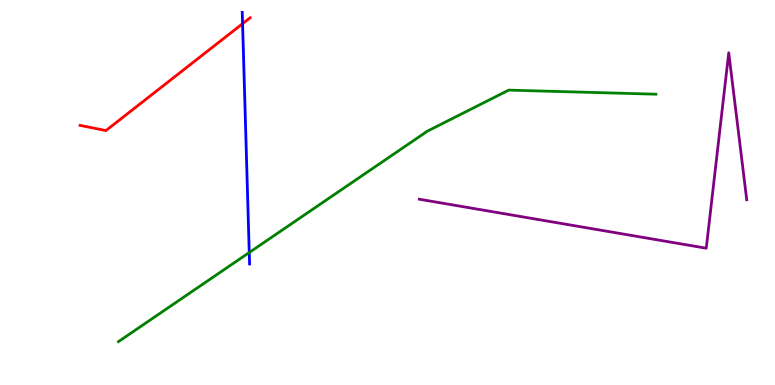[{'lines': ['blue', 'red'], 'intersections': [{'x': 3.13, 'y': 9.38}]}, {'lines': ['green', 'red'], 'intersections': []}, {'lines': ['purple', 'red'], 'intersections': []}, {'lines': ['blue', 'green'], 'intersections': [{'x': 3.22, 'y': 3.44}]}, {'lines': ['blue', 'purple'], 'intersections': []}, {'lines': ['green', 'purple'], 'intersections': []}]